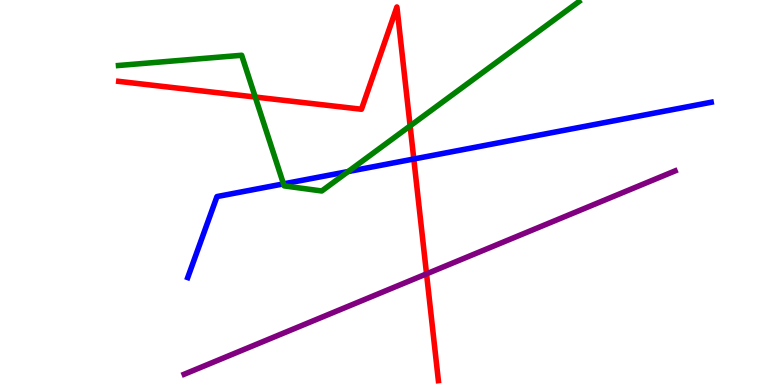[{'lines': ['blue', 'red'], 'intersections': [{'x': 5.34, 'y': 5.87}]}, {'lines': ['green', 'red'], 'intersections': [{'x': 3.29, 'y': 7.48}, {'x': 5.29, 'y': 6.73}]}, {'lines': ['purple', 'red'], 'intersections': [{'x': 5.5, 'y': 2.89}]}, {'lines': ['blue', 'green'], 'intersections': [{'x': 3.66, 'y': 5.22}, {'x': 4.49, 'y': 5.54}]}, {'lines': ['blue', 'purple'], 'intersections': []}, {'lines': ['green', 'purple'], 'intersections': []}]